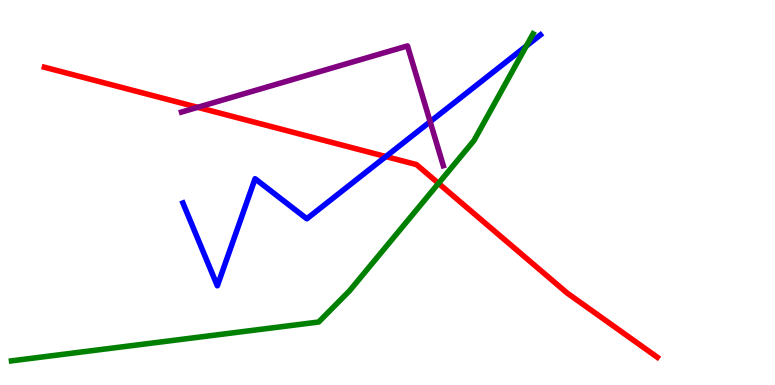[{'lines': ['blue', 'red'], 'intersections': [{'x': 4.98, 'y': 5.93}]}, {'lines': ['green', 'red'], 'intersections': [{'x': 5.66, 'y': 5.24}]}, {'lines': ['purple', 'red'], 'intersections': [{'x': 2.55, 'y': 7.21}]}, {'lines': ['blue', 'green'], 'intersections': [{'x': 6.79, 'y': 8.81}]}, {'lines': ['blue', 'purple'], 'intersections': [{'x': 5.55, 'y': 6.84}]}, {'lines': ['green', 'purple'], 'intersections': []}]